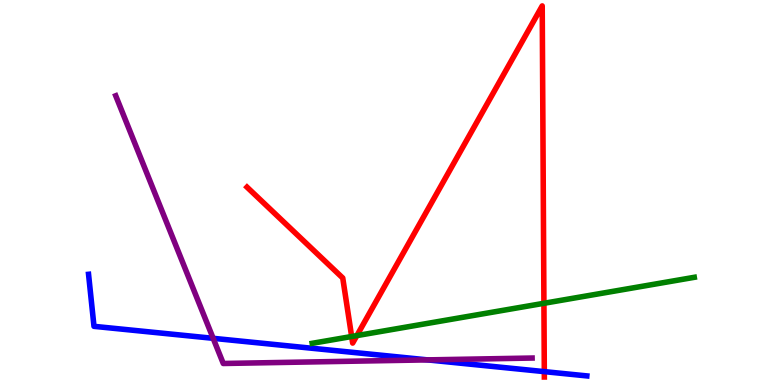[{'lines': ['blue', 'red'], 'intersections': [{'x': 7.02, 'y': 0.347}]}, {'lines': ['green', 'red'], 'intersections': [{'x': 4.54, 'y': 1.26}, {'x': 4.6, 'y': 1.28}, {'x': 7.02, 'y': 2.12}]}, {'lines': ['purple', 'red'], 'intersections': []}, {'lines': ['blue', 'green'], 'intersections': []}, {'lines': ['blue', 'purple'], 'intersections': [{'x': 2.75, 'y': 1.21}, {'x': 5.52, 'y': 0.652}]}, {'lines': ['green', 'purple'], 'intersections': []}]